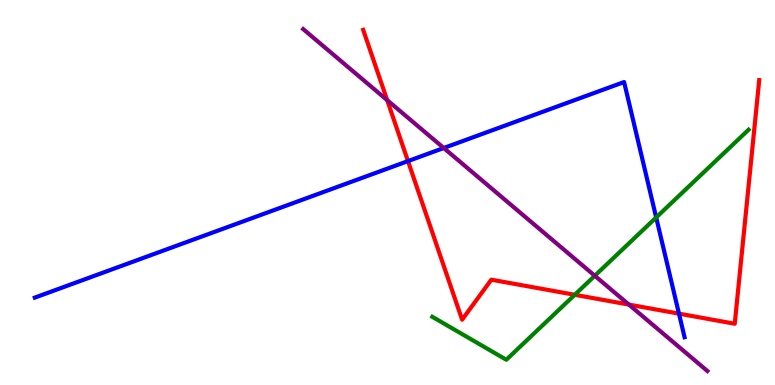[{'lines': ['blue', 'red'], 'intersections': [{'x': 5.26, 'y': 5.82}, {'x': 8.76, 'y': 1.85}]}, {'lines': ['green', 'red'], 'intersections': [{'x': 7.42, 'y': 2.34}]}, {'lines': ['purple', 'red'], 'intersections': [{'x': 5.0, 'y': 7.4}, {'x': 8.11, 'y': 2.09}]}, {'lines': ['blue', 'green'], 'intersections': [{'x': 8.47, 'y': 4.35}]}, {'lines': ['blue', 'purple'], 'intersections': [{'x': 5.73, 'y': 6.16}]}, {'lines': ['green', 'purple'], 'intersections': [{'x': 7.67, 'y': 2.84}]}]